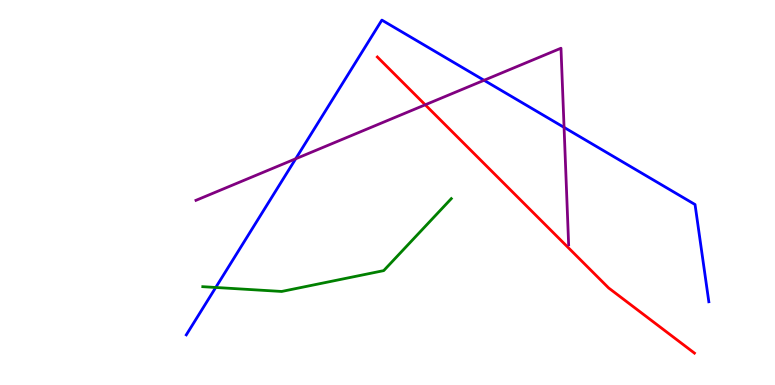[{'lines': ['blue', 'red'], 'intersections': []}, {'lines': ['green', 'red'], 'intersections': []}, {'lines': ['purple', 'red'], 'intersections': [{'x': 5.49, 'y': 7.28}]}, {'lines': ['blue', 'green'], 'intersections': [{'x': 2.78, 'y': 2.53}]}, {'lines': ['blue', 'purple'], 'intersections': [{'x': 3.82, 'y': 5.88}, {'x': 6.25, 'y': 7.91}, {'x': 7.28, 'y': 6.69}]}, {'lines': ['green', 'purple'], 'intersections': []}]